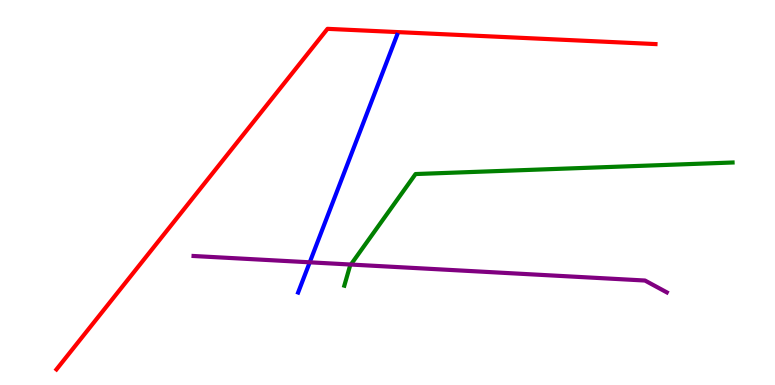[{'lines': ['blue', 'red'], 'intersections': []}, {'lines': ['green', 'red'], 'intersections': []}, {'lines': ['purple', 'red'], 'intersections': []}, {'lines': ['blue', 'green'], 'intersections': []}, {'lines': ['blue', 'purple'], 'intersections': [{'x': 4.0, 'y': 3.19}]}, {'lines': ['green', 'purple'], 'intersections': [{'x': 4.53, 'y': 3.13}]}]